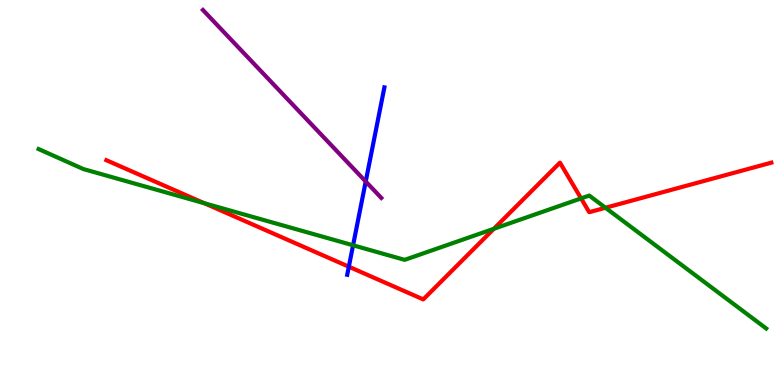[{'lines': ['blue', 'red'], 'intersections': [{'x': 4.5, 'y': 3.07}]}, {'lines': ['green', 'red'], 'intersections': [{'x': 2.64, 'y': 4.72}, {'x': 6.37, 'y': 4.06}, {'x': 7.5, 'y': 4.85}, {'x': 7.81, 'y': 4.6}]}, {'lines': ['purple', 'red'], 'intersections': []}, {'lines': ['blue', 'green'], 'intersections': [{'x': 4.56, 'y': 3.63}]}, {'lines': ['blue', 'purple'], 'intersections': [{'x': 4.72, 'y': 5.29}]}, {'lines': ['green', 'purple'], 'intersections': []}]